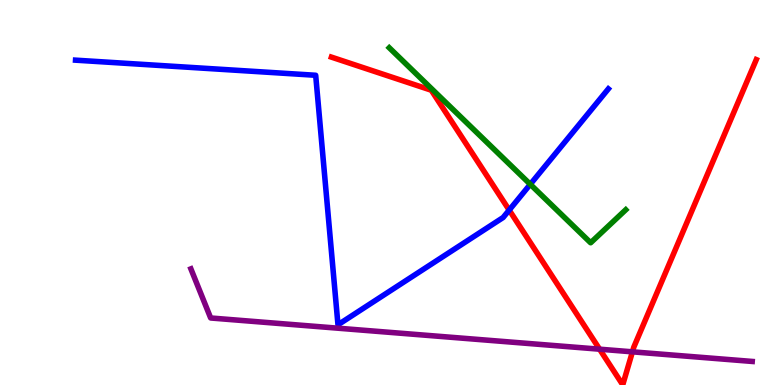[{'lines': ['blue', 'red'], 'intersections': [{'x': 6.57, 'y': 4.54}]}, {'lines': ['green', 'red'], 'intersections': []}, {'lines': ['purple', 'red'], 'intersections': [{'x': 7.74, 'y': 0.93}, {'x': 8.16, 'y': 0.862}]}, {'lines': ['blue', 'green'], 'intersections': [{'x': 6.84, 'y': 5.21}]}, {'lines': ['blue', 'purple'], 'intersections': []}, {'lines': ['green', 'purple'], 'intersections': []}]